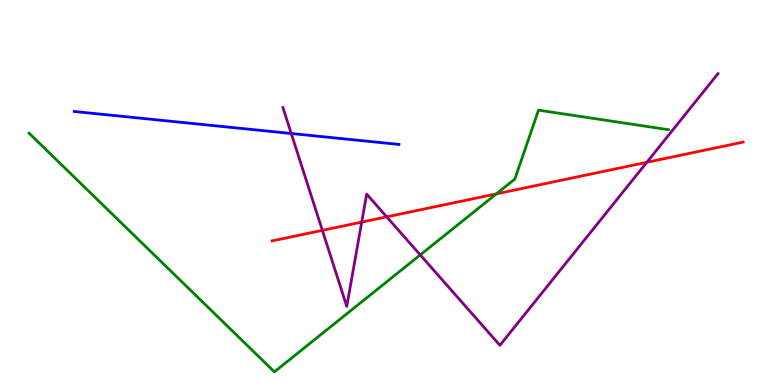[{'lines': ['blue', 'red'], 'intersections': []}, {'lines': ['green', 'red'], 'intersections': [{'x': 6.4, 'y': 4.96}]}, {'lines': ['purple', 'red'], 'intersections': [{'x': 4.16, 'y': 4.02}, {'x': 4.67, 'y': 4.23}, {'x': 4.99, 'y': 4.37}, {'x': 8.35, 'y': 5.78}]}, {'lines': ['blue', 'green'], 'intersections': []}, {'lines': ['blue', 'purple'], 'intersections': [{'x': 3.76, 'y': 6.53}]}, {'lines': ['green', 'purple'], 'intersections': [{'x': 5.42, 'y': 3.38}]}]